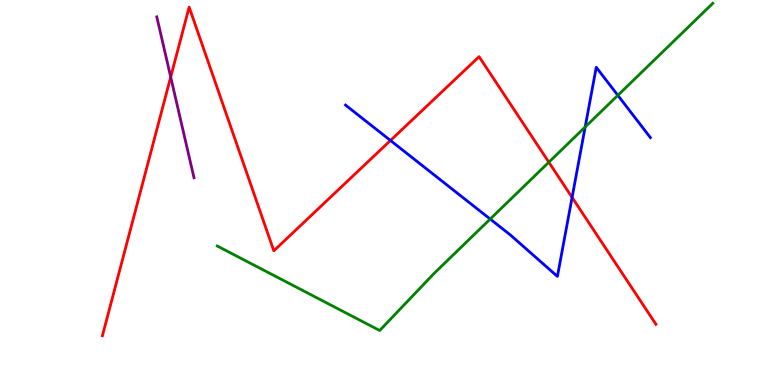[{'lines': ['blue', 'red'], 'intersections': [{'x': 5.04, 'y': 6.35}, {'x': 7.38, 'y': 4.87}]}, {'lines': ['green', 'red'], 'intersections': [{'x': 7.08, 'y': 5.79}]}, {'lines': ['purple', 'red'], 'intersections': [{'x': 2.2, 'y': 8.0}]}, {'lines': ['blue', 'green'], 'intersections': [{'x': 6.33, 'y': 4.31}, {'x': 7.55, 'y': 6.7}, {'x': 7.97, 'y': 7.52}]}, {'lines': ['blue', 'purple'], 'intersections': []}, {'lines': ['green', 'purple'], 'intersections': []}]